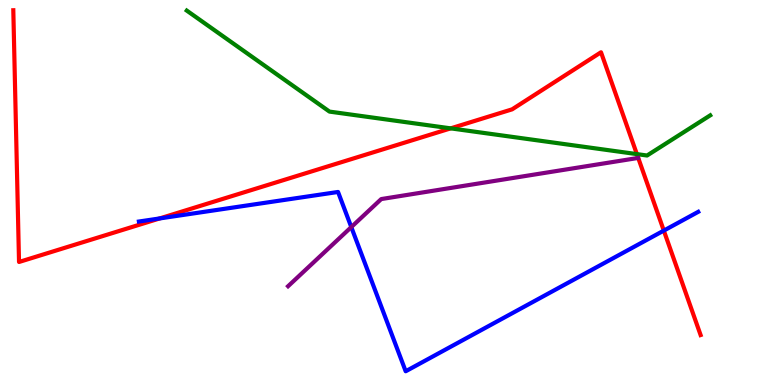[{'lines': ['blue', 'red'], 'intersections': [{'x': 2.06, 'y': 4.33}, {'x': 8.57, 'y': 4.01}]}, {'lines': ['green', 'red'], 'intersections': [{'x': 5.82, 'y': 6.67}, {'x': 8.22, 'y': 6.0}]}, {'lines': ['purple', 'red'], 'intersections': []}, {'lines': ['blue', 'green'], 'intersections': []}, {'lines': ['blue', 'purple'], 'intersections': [{'x': 4.53, 'y': 4.1}]}, {'lines': ['green', 'purple'], 'intersections': []}]